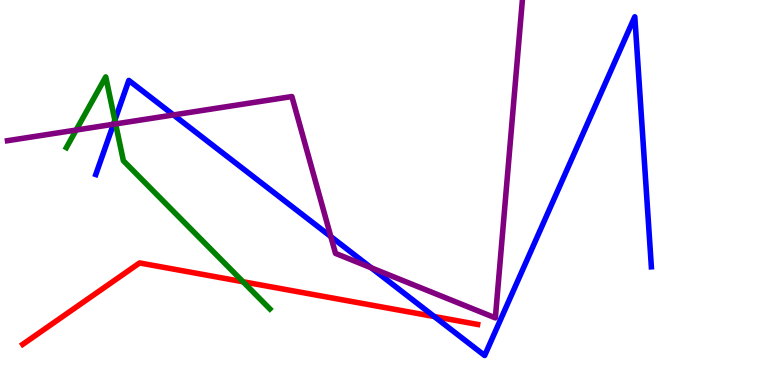[{'lines': ['blue', 'red'], 'intersections': [{'x': 5.6, 'y': 1.78}]}, {'lines': ['green', 'red'], 'intersections': [{'x': 3.14, 'y': 2.68}]}, {'lines': ['purple', 'red'], 'intersections': []}, {'lines': ['blue', 'green'], 'intersections': [{'x': 1.48, 'y': 6.88}]}, {'lines': ['blue', 'purple'], 'intersections': [{'x': 1.46, 'y': 6.77}, {'x': 2.24, 'y': 7.01}, {'x': 4.27, 'y': 3.86}, {'x': 4.79, 'y': 3.04}]}, {'lines': ['green', 'purple'], 'intersections': [{'x': 0.983, 'y': 6.62}, {'x': 1.49, 'y': 6.78}]}]